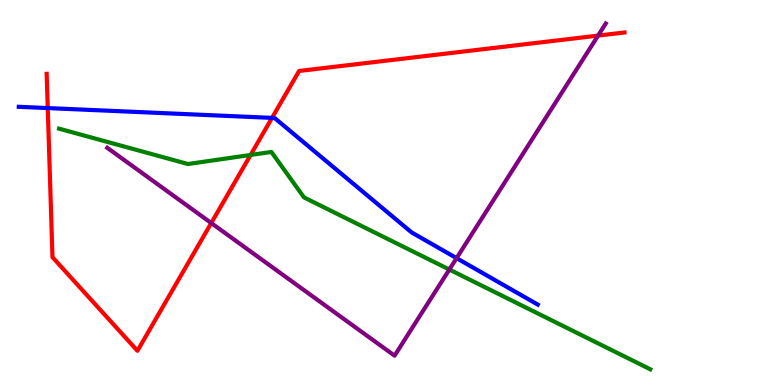[{'lines': ['blue', 'red'], 'intersections': [{'x': 0.616, 'y': 7.19}, {'x': 3.51, 'y': 6.94}]}, {'lines': ['green', 'red'], 'intersections': [{'x': 3.23, 'y': 5.98}]}, {'lines': ['purple', 'red'], 'intersections': [{'x': 2.73, 'y': 4.21}, {'x': 7.72, 'y': 9.08}]}, {'lines': ['blue', 'green'], 'intersections': []}, {'lines': ['blue', 'purple'], 'intersections': [{'x': 5.89, 'y': 3.29}]}, {'lines': ['green', 'purple'], 'intersections': [{'x': 5.8, 'y': 3.0}]}]